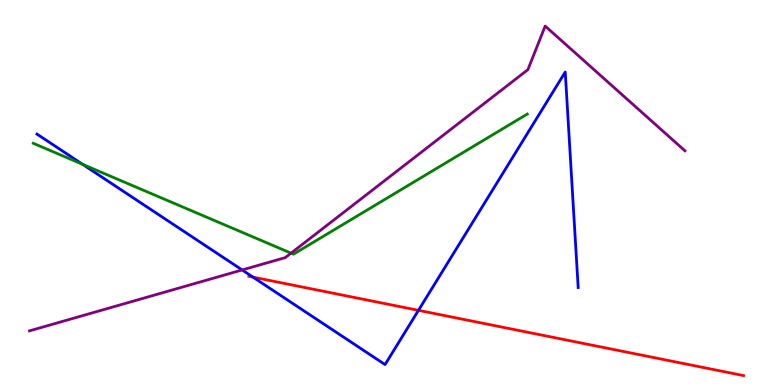[{'lines': ['blue', 'red'], 'intersections': [{'x': 3.26, 'y': 2.8}, {'x': 5.4, 'y': 1.94}]}, {'lines': ['green', 'red'], 'intersections': []}, {'lines': ['purple', 'red'], 'intersections': []}, {'lines': ['blue', 'green'], 'intersections': [{'x': 1.07, 'y': 5.73}]}, {'lines': ['blue', 'purple'], 'intersections': [{'x': 3.12, 'y': 2.99}]}, {'lines': ['green', 'purple'], 'intersections': [{'x': 3.76, 'y': 3.42}]}]